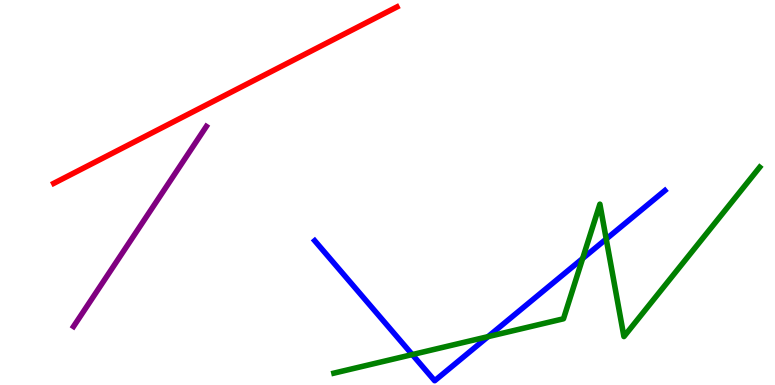[{'lines': ['blue', 'red'], 'intersections': []}, {'lines': ['green', 'red'], 'intersections': []}, {'lines': ['purple', 'red'], 'intersections': []}, {'lines': ['blue', 'green'], 'intersections': [{'x': 5.32, 'y': 0.79}, {'x': 6.3, 'y': 1.26}, {'x': 7.52, 'y': 3.29}, {'x': 7.82, 'y': 3.79}]}, {'lines': ['blue', 'purple'], 'intersections': []}, {'lines': ['green', 'purple'], 'intersections': []}]